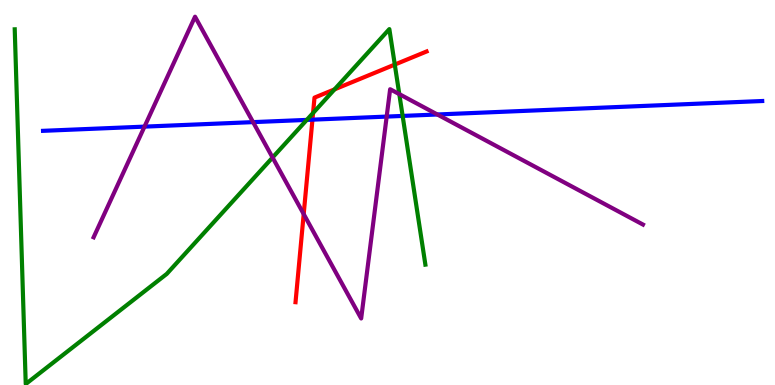[{'lines': ['blue', 'red'], 'intersections': [{'x': 4.03, 'y': 6.89}]}, {'lines': ['green', 'red'], 'intersections': [{'x': 4.04, 'y': 7.07}, {'x': 4.32, 'y': 7.68}, {'x': 5.09, 'y': 8.32}]}, {'lines': ['purple', 'red'], 'intersections': [{'x': 3.92, 'y': 4.44}]}, {'lines': ['blue', 'green'], 'intersections': [{'x': 3.96, 'y': 6.89}, {'x': 5.2, 'y': 6.99}]}, {'lines': ['blue', 'purple'], 'intersections': [{'x': 1.86, 'y': 6.71}, {'x': 3.27, 'y': 6.83}, {'x': 4.99, 'y': 6.97}, {'x': 5.64, 'y': 7.03}]}, {'lines': ['green', 'purple'], 'intersections': [{'x': 3.52, 'y': 5.91}, {'x': 5.15, 'y': 7.56}]}]